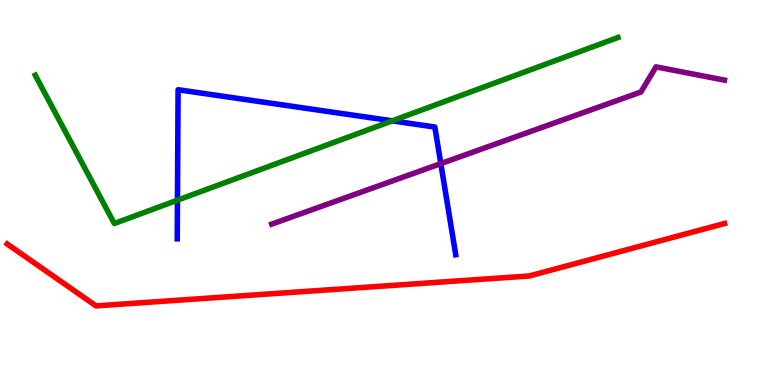[{'lines': ['blue', 'red'], 'intersections': []}, {'lines': ['green', 'red'], 'intersections': []}, {'lines': ['purple', 'red'], 'intersections': []}, {'lines': ['blue', 'green'], 'intersections': [{'x': 2.29, 'y': 4.8}, {'x': 5.06, 'y': 6.86}]}, {'lines': ['blue', 'purple'], 'intersections': [{'x': 5.69, 'y': 5.75}]}, {'lines': ['green', 'purple'], 'intersections': []}]